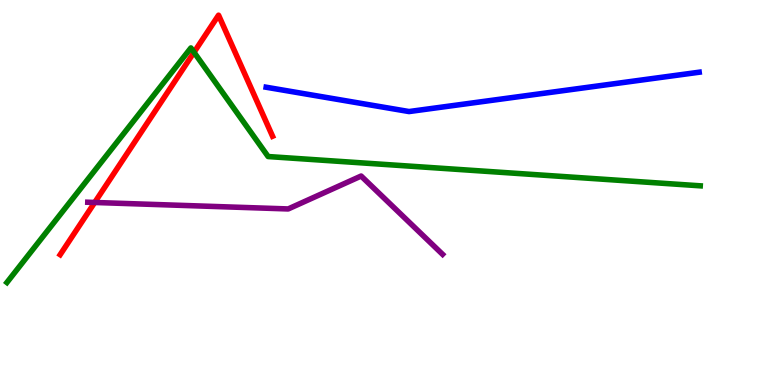[{'lines': ['blue', 'red'], 'intersections': []}, {'lines': ['green', 'red'], 'intersections': [{'x': 2.5, 'y': 8.64}]}, {'lines': ['purple', 'red'], 'intersections': [{'x': 1.22, 'y': 4.74}]}, {'lines': ['blue', 'green'], 'intersections': []}, {'lines': ['blue', 'purple'], 'intersections': []}, {'lines': ['green', 'purple'], 'intersections': []}]